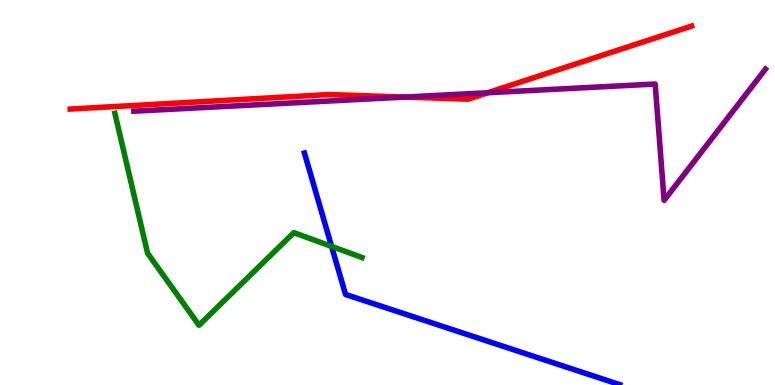[{'lines': ['blue', 'red'], 'intersections': []}, {'lines': ['green', 'red'], 'intersections': []}, {'lines': ['purple', 'red'], 'intersections': [{'x': 5.22, 'y': 7.48}, {'x': 6.29, 'y': 7.59}]}, {'lines': ['blue', 'green'], 'intersections': [{'x': 4.28, 'y': 3.6}]}, {'lines': ['blue', 'purple'], 'intersections': []}, {'lines': ['green', 'purple'], 'intersections': []}]